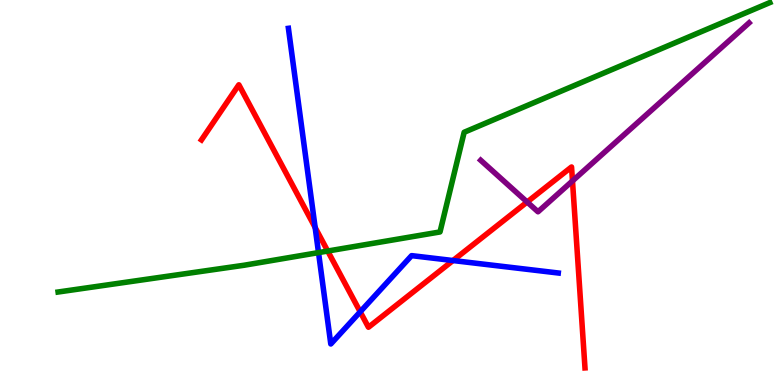[{'lines': ['blue', 'red'], 'intersections': [{'x': 4.07, 'y': 4.09}, {'x': 4.65, 'y': 1.9}, {'x': 5.85, 'y': 3.23}]}, {'lines': ['green', 'red'], 'intersections': [{'x': 4.23, 'y': 3.48}]}, {'lines': ['purple', 'red'], 'intersections': [{'x': 6.8, 'y': 4.75}, {'x': 7.39, 'y': 5.3}]}, {'lines': ['blue', 'green'], 'intersections': [{'x': 4.11, 'y': 3.44}]}, {'lines': ['blue', 'purple'], 'intersections': []}, {'lines': ['green', 'purple'], 'intersections': []}]